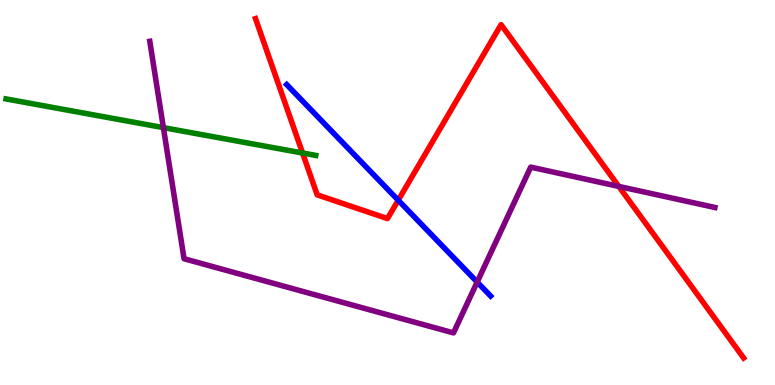[{'lines': ['blue', 'red'], 'intersections': [{'x': 5.14, 'y': 4.8}]}, {'lines': ['green', 'red'], 'intersections': [{'x': 3.9, 'y': 6.03}]}, {'lines': ['purple', 'red'], 'intersections': [{'x': 7.98, 'y': 5.16}]}, {'lines': ['blue', 'green'], 'intersections': []}, {'lines': ['blue', 'purple'], 'intersections': [{'x': 6.16, 'y': 2.67}]}, {'lines': ['green', 'purple'], 'intersections': [{'x': 2.11, 'y': 6.69}]}]